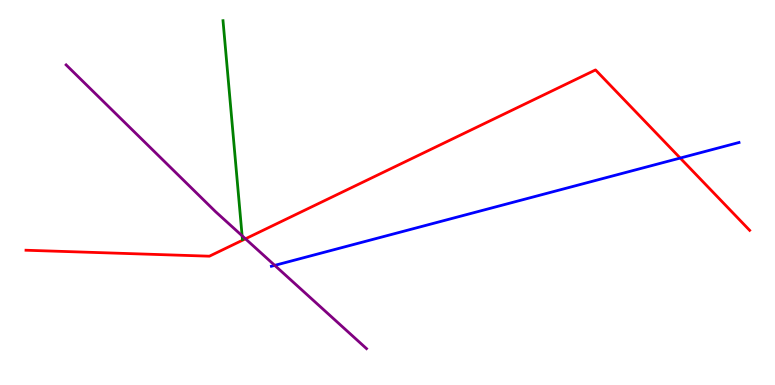[{'lines': ['blue', 'red'], 'intersections': [{'x': 8.78, 'y': 5.89}]}, {'lines': ['green', 'red'], 'intersections': []}, {'lines': ['purple', 'red'], 'intersections': [{'x': 3.17, 'y': 3.8}]}, {'lines': ['blue', 'green'], 'intersections': []}, {'lines': ['blue', 'purple'], 'intersections': [{'x': 3.55, 'y': 3.11}]}, {'lines': ['green', 'purple'], 'intersections': [{'x': 3.12, 'y': 3.88}]}]